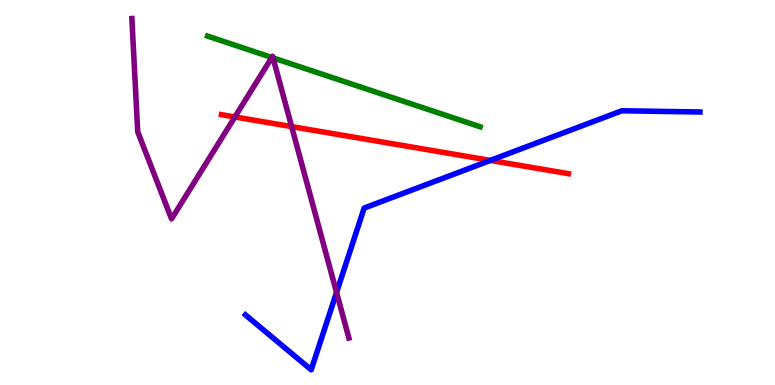[{'lines': ['blue', 'red'], 'intersections': [{'x': 6.33, 'y': 5.83}]}, {'lines': ['green', 'red'], 'intersections': []}, {'lines': ['purple', 'red'], 'intersections': [{'x': 3.03, 'y': 6.96}, {'x': 3.76, 'y': 6.71}]}, {'lines': ['blue', 'green'], 'intersections': []}, {'lines': ['blue', 'purple'], 'intersections': [{'x': 4.34, 'y': 2.4}]}, {'lines': ['green', 'purple'], 'intersections': [{'x': 3.51, 'y': 8.51}, {'x': 3.52, 'y': 8.5}]}]